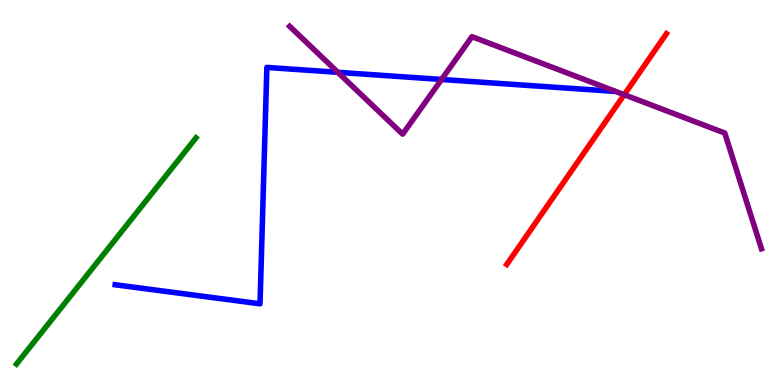[{'lines': ['blue', 'red'], 'intersections': []}, {'lines': ['green', 'red'], 'intersections': []}, {'lines': ['purple', 'red'], 'intersections': [{'x': 8.05, 'y': 7.54}]}, {'lines': ['blue', 'green'], 'intersections': []}, {'lines': ['blue', 'purple'], 'intersections': [{'x': 4.36, 'y': 8.12}, {'x': 5.7, 'y': 7.94}]}, {'lines': ['green', 'purple'], 'intersections': []}]